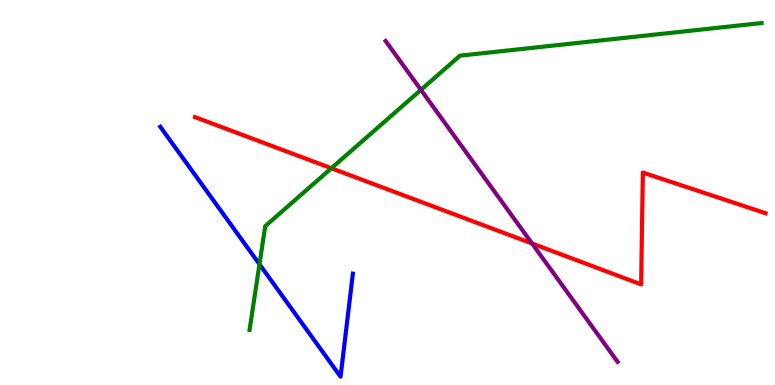[{'lines': ['blue', 'red'], 'intersections': []}, {'lines': ['green', 'red'], 'intersections': [{'x': 4.28, 'y': 5.63}]}, {'lines': ['purple', 'red'], 'intersections': [{'x': 6.86, 'y': 3.68}]}, {'lines': ['blue', 'green'], 'intersections': [{'x': 3.35, 'y': 3.14}]}, {'lines': ['blue', 'purple'], 'intersections': []}, {'lines': ['green', 'purple'], 'intersections': [{'x': 5.43, 'y': 7.67}]}]